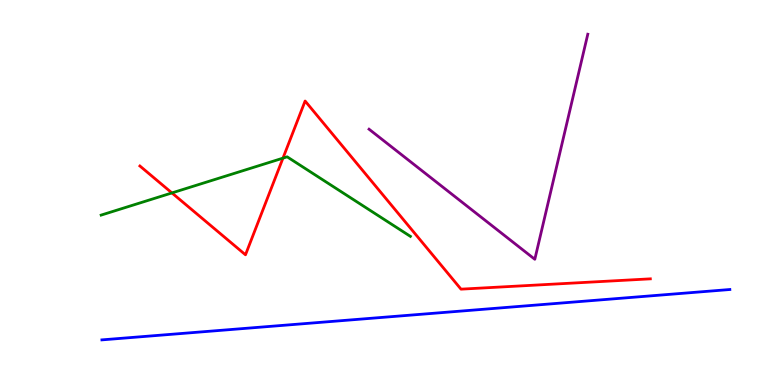[{'lines': ['blue', 'red'], 'intersections': []}, {'lines': ['green', 'red'], 'intersections': [{'x': 2.22, 'y': 4.99}, {'x': 3.65, 'y': 5.89}]}, {'lines': ['purple', 'red'], 'intersections': []}, {'lines': ['blue', 'green'], 'intersections': []}, {'lines': ['blue', 'purple'], 'intersections': []}, {'lines': ['green', 'purple'], 'intersections': []}]